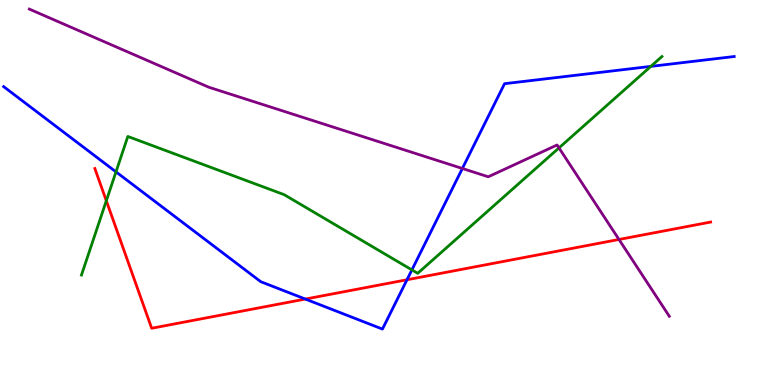[{'lines': ['blue', 'red'], 'intersections': [{'x': 3.94, 'y': 2.23}, {'x': 5.25, 'y': 2.73}]}, {'lines': ['green', 'red'], 'intersections': [{'x': 1.37, 'y': 4.79}]}, {'lines': ['purple', 'red'], 'intersections': [{'x': 7.99, 'y': 3.78}]}, {'lines': ['blue', 'green'], 'intersections': [{'x': 1.5, 'y': 5.54}, {'x': 5.31, 'y': 2.99}, {'x': 8.4, 'y': 8.28}]}, {'lines': ['blue', 'purple'], 'intersections': [{'x': 5.97, 'y': 5.62}]}, {'lines': ['green', 'purple'], 'intersections': [{'x': 7.21, 'y': 6.16}]}]